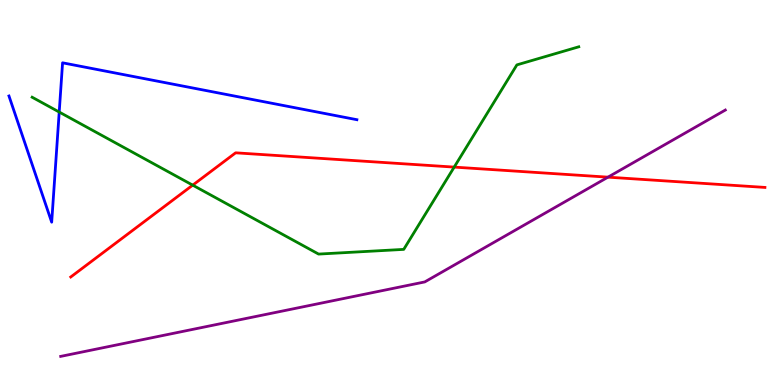[{'lines': ['blue', 'red'], 'intersections': []}, {'lines': ['green', 'red'], 'intersections': [{'x': 2.49, 'y': 5.19}, {'x': 5.86, 'y': 5.66}]}, {'lines': ['purple', 'red'], 'intersections': [{'x': 7.84, 'y': 5.4}]}, {'lines': ['blue', 'green'], 'intersections': [{'x': 0.764, 'y': 7.09}]}, {'lines': ['blue', 'purple'], 'intersections': []}, {'lines': ['green', 'purple'], 'intersections': []}]